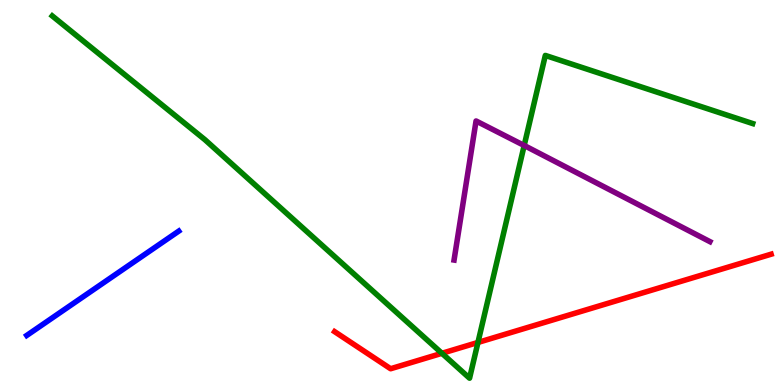[{'lines': ['blue', 'red'], 'intersections': []}, {'lines': ['green', 'red'], 'intersections': [{'x': 5.7, 'y': 0.823}, {'x': 6.17, 'y': 1.11}]}, {'lines': ['purple', 'red'], 'intersections': []}, {'lines': ['blue', 'green'], 'intersections': []}, {'lines': ['blue', 'purple'], 'intersections': []}, {'lines': ['green', 'purple'], 'intersections': [{'x': 6.76, 'y': 6.22}]}]